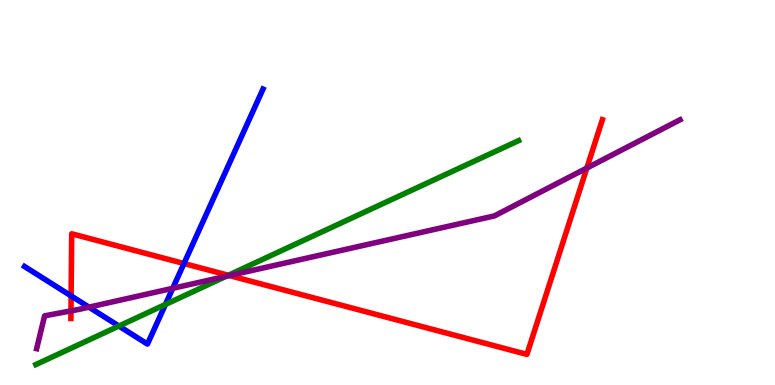[{'lines': ['blue', 'red'], 'intersections': [{'x': 0.918, 'y': 2.31}, {'x': 2.37, 'y': 3.16}]}, {'lines': ['green', 'red'], 'intersections': [{'x': 2.95, 'y': 2.85}]}, {'lines': ['purple', 'red'], 'intersections': [{'x': 0.916, 'y': 1.93}, {'x': 2.96, 'y': 2.84}, {'x': 7.57, 'y': 5.64}]}, {'lines': ['blue', 'green'], 'intersections': [{'x': 1.53, 'y': 1.53}, {'x': 2.13, 'y': 2.09}]}, {'lines': ['blue', 'purple'], 'intersections': [{'x': 1.15, 'y': 2.02}, {'x': 2.23, 'y': 2.51}]}, {'lines': ['green', 'purple'], 'intersections': [{'x': 2.92, 'y': 2.82}]}]